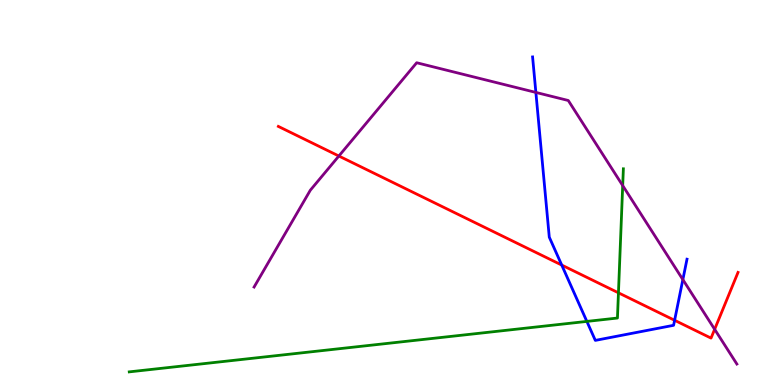[{'lines': ['blue', 'red'], 'intersections': [{'x': 7.25, 'y': 3.12}, {'x': 8.7, 'y': 1.68}]}, {'lines': ['green', 'red'], 'intersections': [{'x': 7.98, 'y': 2.39}]}, {'lines': ['purple', 'red'], 'intersections': [{'x': 4.37, 'y': 5.95}, {'x': 9.22, 'y': 1.45}]}, {'lines': ['blue', 'green'], 'intersections': [{'x': 7.57, 'y': 1.65}]}, {'lines': ['blue', 'purple'], 'intersections': [{'x': 6.91, 'y': 7.6}, {'x': 8.81, 'y': 2.74}]}, {'lines': ['green', 'purple'], 'intersections': [{'x': 8.03, 'y': 5.18}]}]